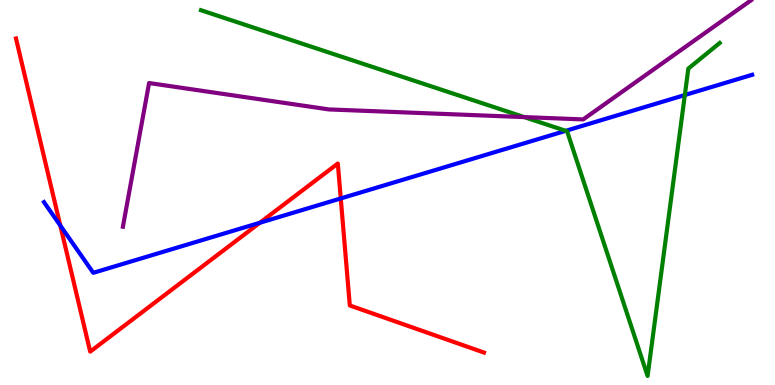[{'lines': ['blue', 'red'], 'intersections': [{'x': 0.778, 'y': 4.14}, {'x': 3.35, 'y': 4.21}, {'x': 4.4, 'y': 4.85}]}, {'lines': ['green', 'red'], 'intersections': []}, {'lines': ['purple', 'red'], 'intersections': []}, {'lines': ['blue', 'green'], 'intersections': [{'x': 7.3, 'y': 6.6}, {'x': 8.84, 'y': 7.53}]}, {'lines': ['blue', 'purple'], 'intersections': []}, {'lines': ['green', 'purple'], 'intersections': [{'x': 6.76, 'y': 6.96}]}]